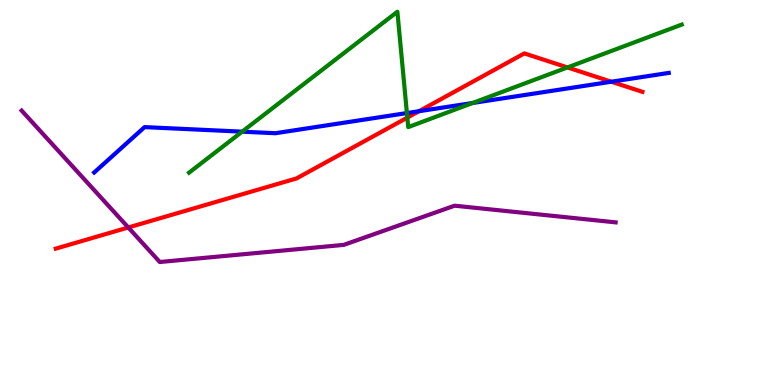[{'lines': ['blue', 'red'], 'intersections': [{'x': 5.41, 'y': 7.11}, {'x': 7.89, 'y': 7.88}]}, {'lines': ['green', 'red'], 'intersections': [{'x': 5.26, 'y': 6.94}, {'x': 7.32, 'y': 8.25}]}, {'lines': ['purple', 'red'], 'intersections': [{'x': 1.66, 'y': 4.09}]}, {'lines': ['blue', 'green'], 'intersections': [{'x': 3.12, 'y': 6.58}, {'x': 5.25, 'y': 7.06}, {'x': 6.1, 'y': 7.32}]}, {'lines': ['blue', 'purple'], 'intersections': []}, {'lines': ['green', 'purple'], 'intersections': []}]